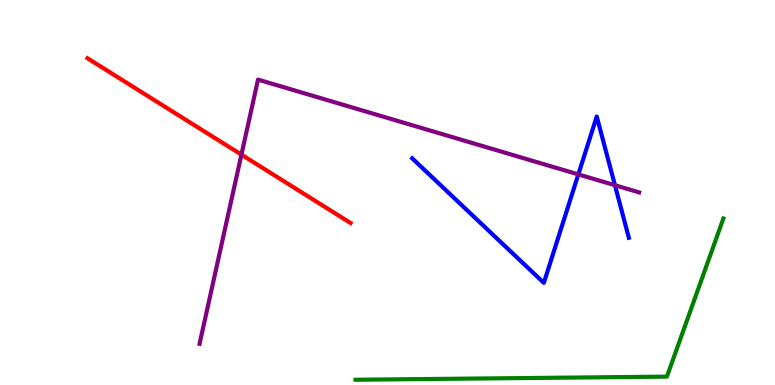[{'lines': ['blue', 'red'], 'intersections': []}, {'lines': ['green', 'red'], 'intersections': []}, {'lines': ['purple', 'red'], 'intersections': [{'x': 3.12, 'y': 5.98}]}, {'lines': ['blue', 'green'], 'intersections': []}, {'lines': ['blue', 'purple'], 'intersections': [{'x': 7.46, 'y': 5.47}, {'x': 7.93, 'y': 5.19}]}, {'lines': ['green', 'purple'], 'intersections': []}]